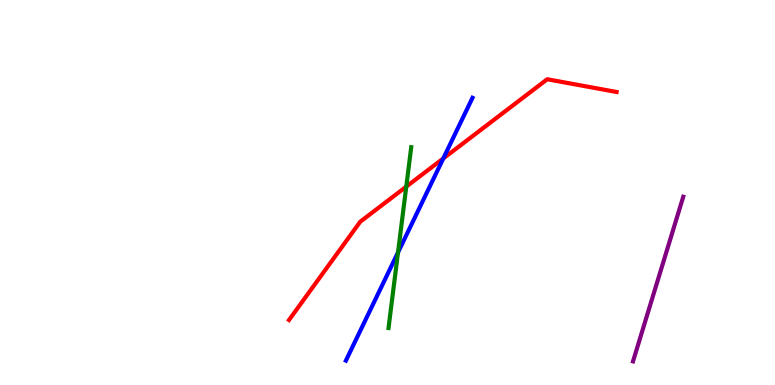[{'lines': ['blue', 'red'], 'intersections': [{'x': 5.72, 'y': 5.88}]}, {'lines': ['green', 'red'], 'intersections': [{'x': 5.24, 'y': 5.15}]}, {'lines': ['purple', 'red'], 'intersections': []}, {'lines': ['blue', 'green'], 'intersections': [{'x': 5.14, 'y': 3.44}]}, {'lines': ['blue', 'purple'], 'intersections': []}, {'lines': ['green', 'purple'], 'intersections': []}]